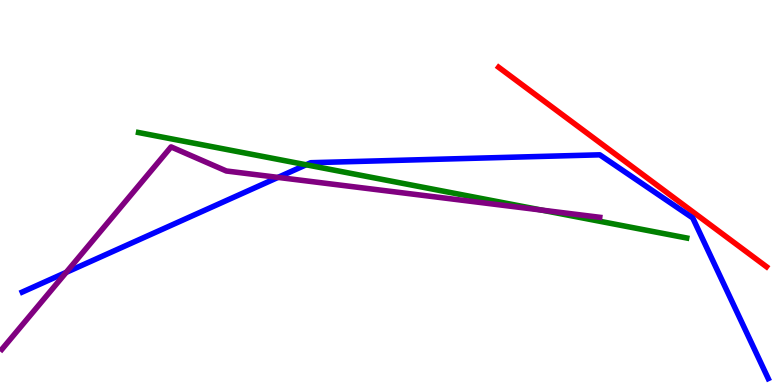[{'lines': ['blue', 'red'], 'intersections': []}, {'lines': ['green', 'red'], 'intersections': []}, {'lines': ['purple', 'red'], 'intersections': []}, {'lines': ['blue', 'green'], 'intersections': [{'x': 3.95, 'y': 5.72}]}, {'lines': ['blue', 'purple'], 'intersections': [{'x': 0.854, 'y': 2.93}, {'x': 3.59, 'y': 5.39}]}, {'lines': ['green', 'purple'], 'intersections': [{'x': 6.99, 'y': 4.54}]}]